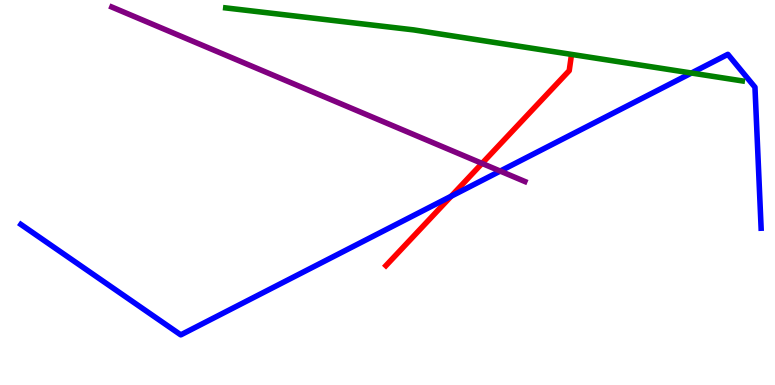[{'lines': ['blue', 'red'], 'intersections': [{'x': 5.82, 'y': 4.9}]}, {'lines': ['green', 'red'], 'intersections': []}, {'lines': ['purple', 'red'], 'intersections': [{'x': 6.22, 'y': 5.76}]}, {'lines': ['blue', 'green'], 'intersections': [{'x': 8.92, 'y': 8.1}]}, {'lines': ['blue', 'purple'], 'intersections': [{'x': 6.45, 'y': 5.56}]}, {'lines': ['green', 'purple'], 'intersections': []}]